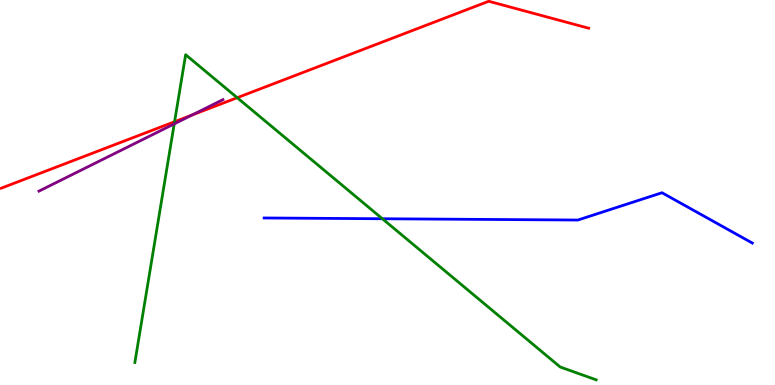[{'lines': ['blue', 'red'], 'intersections': []}, {'lines': ['green', 'red'], 'intersections': [{'x': 2.25, 'y': 6.84}, {'x': 3.06, 'y': 7.46}]}, {'lines': ['purple', 'red'], 'intersections': [{'x': 2.48, 'y': 7.01}]}, {'lines': ['blue', 'green'], 'intersections': [{'x': 4.93, 'y': 4.32}]}, {'lines': ['blue', 'purple'], 'intersections': []}, {'lines': ['green', 'purple'], 'intersections': [{'x': 2.25, 'y': 6.78}]}]